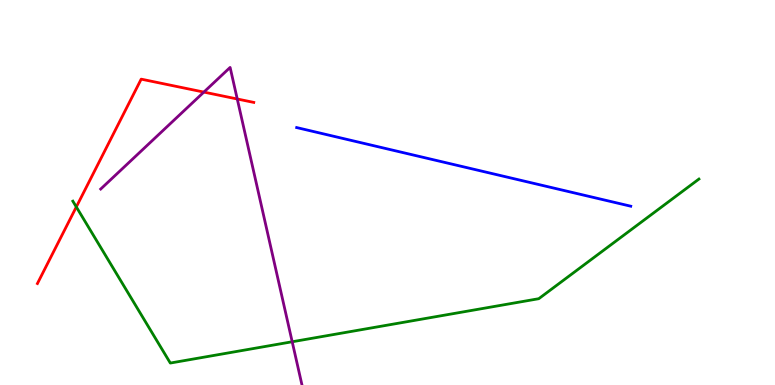[{'lines': ['blue', 'red'], 'intersections': []}, {'lines': ['green', 'red'], 'intersections': [{'x': 0.985, 'y': 4.63}]}, {'lines': ['purple', 'red'], 'intersections': [{'x': 2.63, 'y': 7.61}, {'x': 3.06, 'y': 7.43}]}, {'lines': ['blue', 'green'], 'intersections': []}, {'lines': ['blue', 'purple'], 'intersections': []}, {'lines': ['green', 'purple'], 'intersections': [{'x': 3.77, 'y': 1.12}]}]